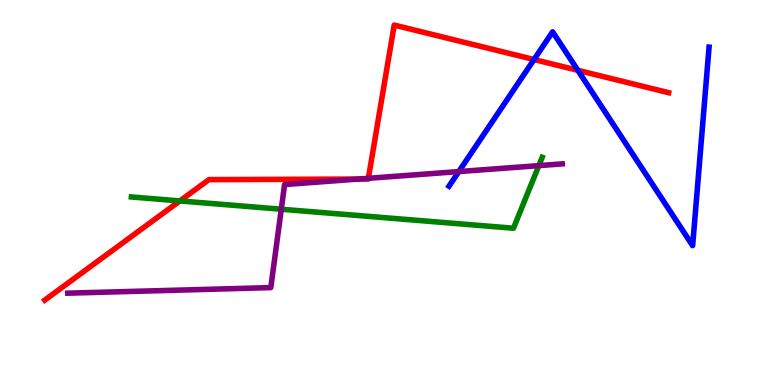[{'lines': ['blue', 'red'], 'intersections': [{'x': 6.89, 'y': 8.45}, {'x': 7.46, 'y': 8.17}]}, {'lines': ['green', 'red'], 'intersections': [{'x': 2.32, 'y': 4.78}]}, {'lines': ['purple', 'red'], 'intersections': [{'x': 4.62, 'y': 5.35}, {'x': 4.75, 'y': 5.37}]}, {'lines': ['blue', 'green'], 'intersections': []}, {'lines': ['blue', 'purple'], 'intersections': [{'x': 5.92, 'y': 5.54}]}, {'lines': ['green', 'purple'], 'intersections': [{'x': 3.63, 'y': 4.57}, {'x': 6.95, 'y': 5.7}]}]